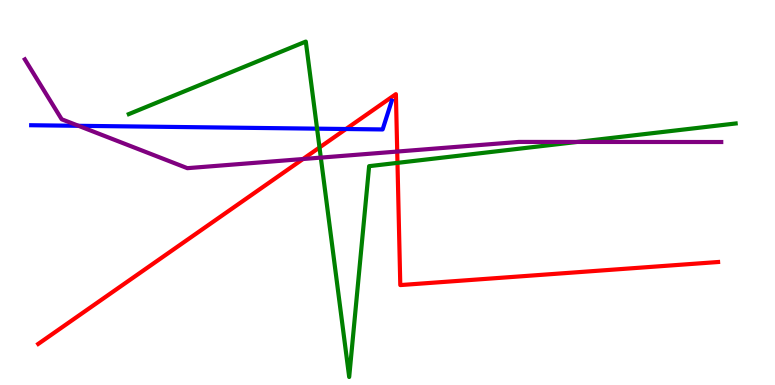[{'lines': ['blue', 'red'], 'intersections': [{'x': 4.46, 'y': 6.65}]}, {'lines': ['green', 'red'], 'intersections': [{'x': 4.12, 'y': 6.17}, {'x': 5.13, 'y': 5.77}]}, {'lines': ['purple', 'red'], 'intersections': [{'x': 3.91, 'y': 5.87}, {'x': 5.13, 'y': 6.06}]}, {'lines': ['blue', 'green'], 'intersections': [{'x': 4.09, 'y': 6.66}]}, {'lines': ['blue', 'purple'], 'intersections': [{'x': 1.01, 'y': 6.73}]}, {'lines': ['green', 'purple'], 'intersections': [{'x': 4.14, 'y': 5.91}, {'x': 7.45, 'y': 6.31}]}]